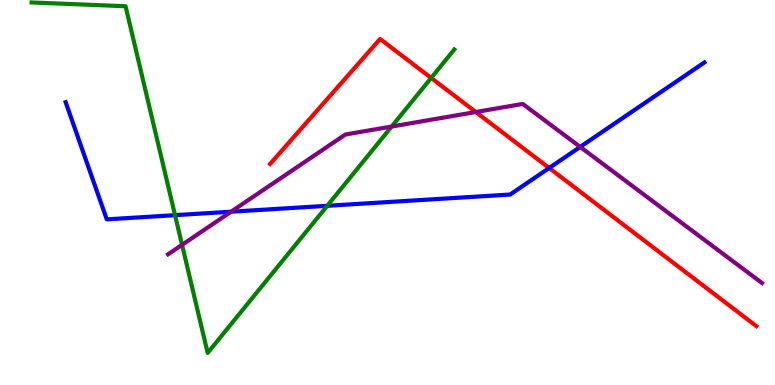[{'lines': ['blue', 'red'], 'intersections': [{'x': 7.09, 'y': 5.64}]}, {'lines': ['green', 'red'], 'intersections': [{'x': 5.56, 'y': 7.98}]}, {'lines': ['purple', 'red'], 'intersections': [{'x': 6.14, 'y': 7.09}]}, {'lines': ['blue', 'green'], 'intersections': [{'x': 2.26, 'y': 4.41}, {'x': 4.22, 'y': 4.65}]}, {'lines': ['blue', 'purple'], 'intersections': [{'x': 2.98, 'y': 4.5}, {'x': 7.49, 'y': 6.18}]}, {'lines': ['green', 'purple'], 'intersections': [{'x': 2.35, 'y': 3.64}, {'x': 5.05, 'y': 6.71}]}]